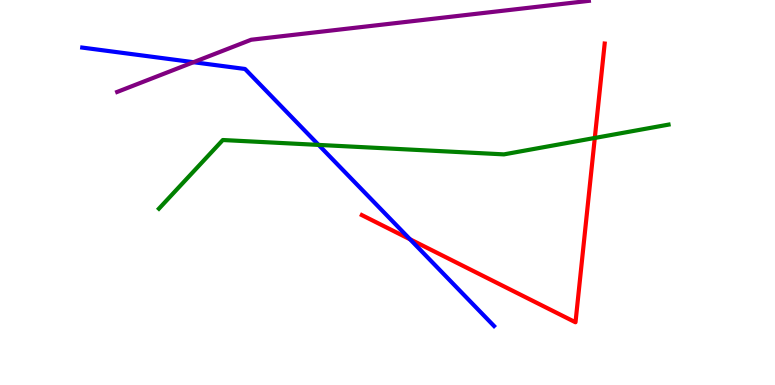[{'lines': ['blue', 'red'], 'intersections': [{'x': 5.29, 'y': 3.79}]}, {'lines': ['green', 'red'], 'intersections': [{'x': 7.67, 'y': 6.42}]}, {'lines': ['purple', 'red'], 'intersections': []}, {'lines': ['blue', 'green'], 'intersections': [{'x': 4.11, 'y': 6.24}]}, {'lines': ['blue', 'purple'], 'intersections': [{'x': 2.5, 'y': 8.38}]}, {'lines': ['green', 'purple'], 'intersections': []}]